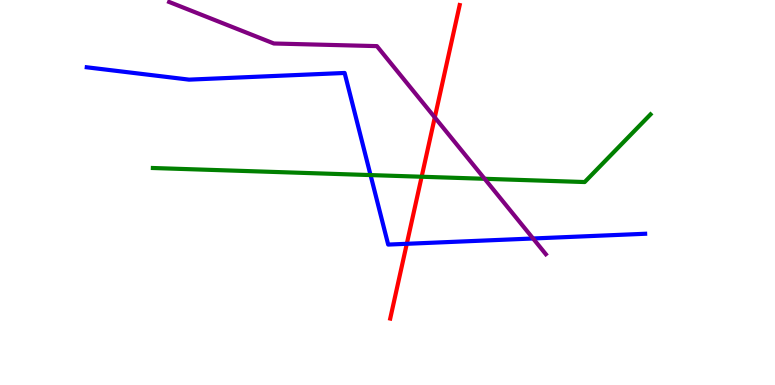[{'lines': ['blue', 'red'], 'intersections': [{'x': 5.25, 'y': 3.67}]}, {'lines': ['green', 'red'], 'intersections': [{'x': 5.44, 'y': 5.41}]}, {'lines': ['purple', 'red'], 'intersections': [{'x': 5.61, 'y': 6.95}]}, {'lines': ['blue', 'green'], 'intersections': [{'x': 4.78, 'y': 5.45}]}, {'lines': ['blue', 'purple'], 'intersections': [{'x': 6.88, 'y': 3.81}]}, {'lines': ['green', 'purple'], 'intersections': [{'x': 6.25, 'y': 5.36}]}]